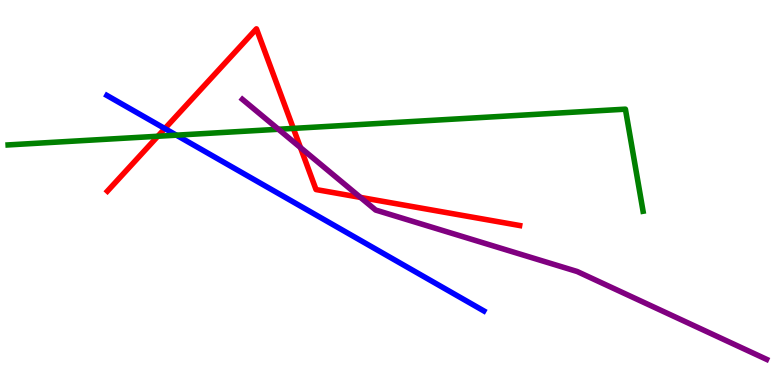[{'lines': ['blue', 'red'], 'intersections': [{'x': 2.13, 'y': 6.66}]}, {'lines': ['green', 'red'], 'intersections': [{'x': 2.04, 'y': 6.46}, {'x': 3.79, 'y': 6.67}]}, {'lines': ['purple', 'red'], 'intersections': [{'x': 3.88, 'y': 6.17}, {'x': 4.65, 'y': 4.87}]}, {'lines': ['blue', 'green'], 'intersections': [{'x': 2.28, 'y': 6.49}]}, {'lines': ['blue', 'purple'], 'intersections': []}, {'lines': ['green', 'purple'], 'intersections': [{'x': 3.59, 'y': 6.64}]}]